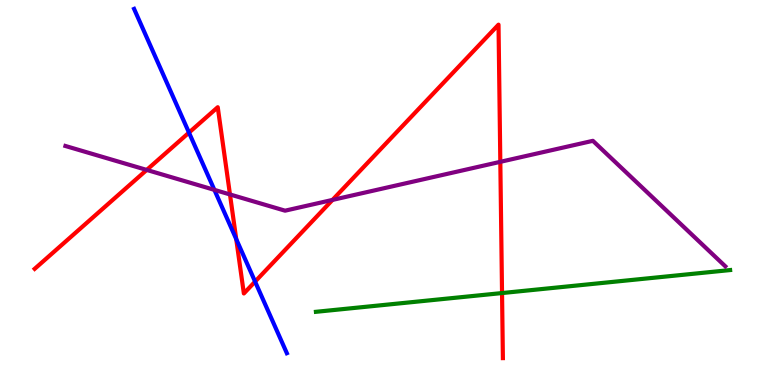[{'lines': ['blue', 'red'], 'intersections': [{'x': 2.44, 'y': 6.56}, {'x': 3.05, 'y': 3.79}, {'x': 3.29, 'y': 2.69}]}, {'lines': ['green', 'red'], 'intersections': [{'x': 6.48, 'y': 2.39}]}, {'lines': ['purple', 'red'], 'intersections': [{'x': 1.89, 'y': 5.59}, {'x': 2.97, 'y': 4.95}, {'x': 4.29, 'y': 4.81}, {'x': 6.46, 'y': 5.8}]}, {'lines': ['blue', 'green'], 'intersections': []}, {'lines': ['blue', 'purple'], 'intersections': [{'x': 2.77, 'y': 5.07}]}, {'lines': ['green', 'purple'], 'intersections': []}]